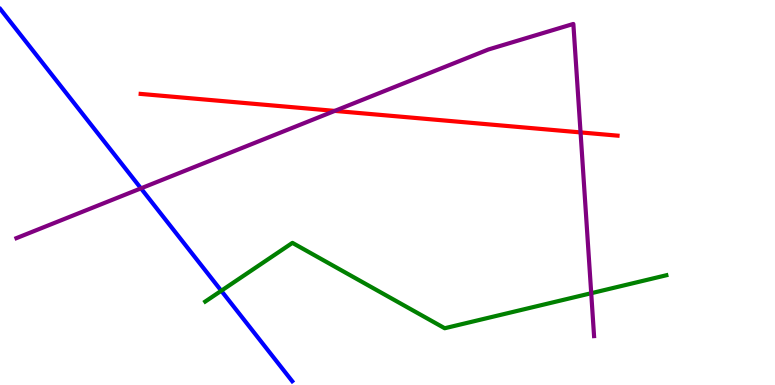[{'lines': ['blue', 'red'], 'intersections': []}, {'lines': ['green', 'red'], 'intersections': []}, {'lines': ['purple', 'red'], 'intersections': [{'x': 4.32, 'y': 7.12}, {'x': 7.49, 'y': 6.56}]}, {'lines': ['blue', 'green'], 'intersections': [{'x': 2.86, 'y': 2.45}]}, {'lines': ['blue', 'purple'], 'intersections': [{'x': 1.82, 'y': 5.11}]}, {'lines': ['green', 'purple'], 'intersections': [{'x': 7.63, 'y': 2.38}]}]